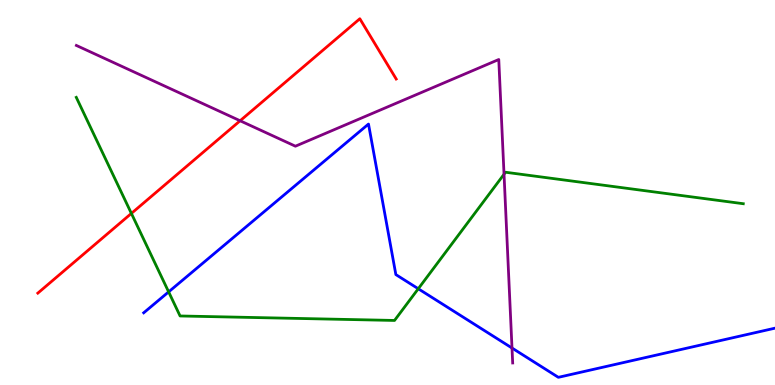[{'lines': ['blue', 'red'], 'intersections': []}, {'lines': ['green', 'red'], 'intersections': [{'x': 1.7, 'y': 4.46}]}, {'lines': ['purple', 'red'], 'intersections': [{'x': 3.1, 'y': 6.86}]}, {'lines': ['blue', 'green'], 'intersections': [{'x': 2.18, 'y': 2.42}, {'x': 5.4, 'y': 2.5}]}, {'lines': ['blue', 'purple'], 'intersections': [{'x': 6.61, 'y': 0.961}]}, {'lines': ['green', 'purple'], 'intersections': [{'x': 6.5, 'y': 5.47}]}]